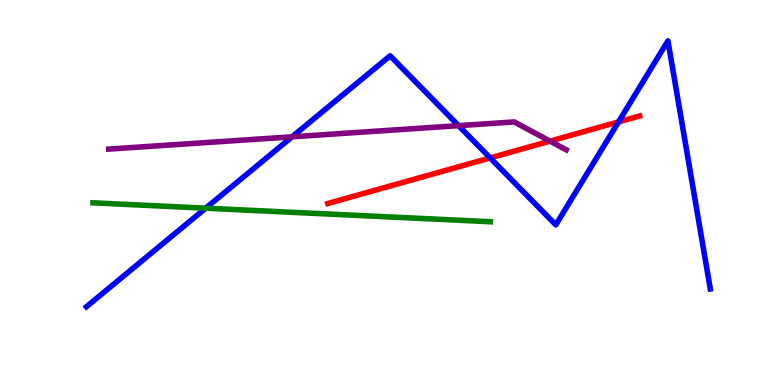[{'lines': ['blue', 'red'], 'intersections': [{'x': 6.32, 'y': 5.9}, {'x': 7.98, 'y': 6.83}]}, {'lines': ['green', 'red'], 'intersections': []}, {'lines': ['purple', 'red'], 'intersections': [{'x': 7.1, 'y': 6.33}]}, {'lines': ['blue', 'green'], 'intersections': [{'x': 2.65, 'y': 4.59}]}, {'lines': ['blue', 'purple'], 'intersections': [{'x': 3.77, 'y': 6.45}, {'x': 5.92, 'y': 6.74}]}, {'lines': ['green', 'purple'], 'intersections': []}]